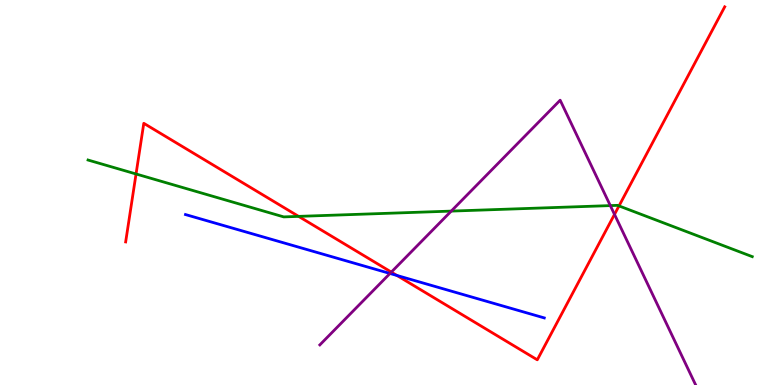[{'lines': ['blue', 'red'], 'intersections': [{'x': 5.12, 'y': 2.84}]}, {'lines': ['green', 'red'], 'intersections': [{'x': 1.76, 'y': 5.48}, {'x': 3.85, 'y': 4.38}, {'x': 7.99, 'y': 4.65}]}, {'lines': ['purple', 'red'], 'intersections': [{'x': 5.05, 'y': 2.93}, {'x': 7.93, 'y': 4.43}]}, {'lines': ['blue', 'green'], 'intersections': []}, {'lines': ['blue', 'purple'], 'intersections': [{'x': 5.03, 'y': 2.9}]}, {'lines': ['green', 'purple'], 'intersections': [{'x': 5.82, 'y': 4.52}, {'x': 7.88, 'y': 4.66}]}]